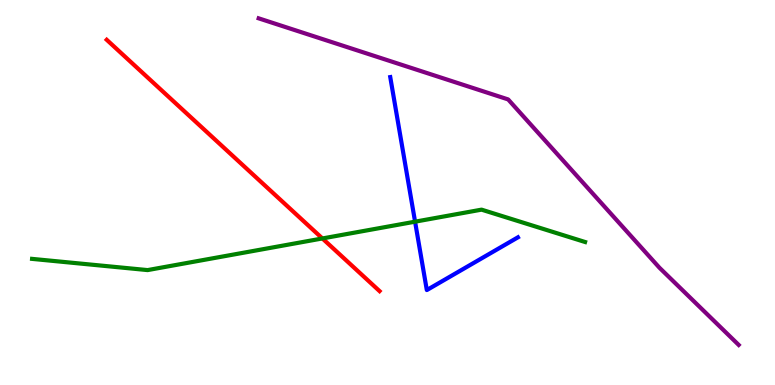[{'lines': ['blue', 'red'], 'intersections': []}, {'lines': ['green', 'red'], 'intersections': [{'x': 4.16, 'y': 3.81}]}, {'lines': ['purple', 'red'], 'intersections': []}, {'lines': ['blue', 'green'], 'intersections': [{'x': 5.36, 'y': 4.24}]}, {'lines': ['blue', 'purple'], 'intersections': []}, {'lines': ['green', 'purple'], 'intersections': []}]